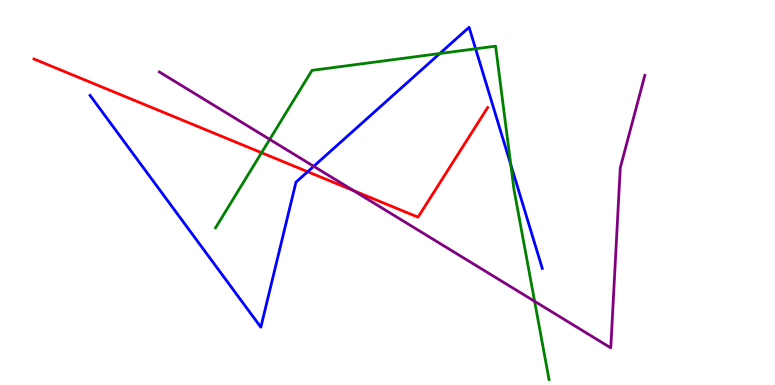[{'lines': ['blue', 'red'], 'intersections': [{'x': 3.97, 'y': 5.54}]}, {'lines': ['green', 'red'], 'intersections': [{'x': 3.37, 'y': 6.03}]}, {'lines': ['purple', 'red'], 'intersections': [{'x': 4.56, 'y': 5.05}]}, {'lines': ['blue', 'green'], 'intersections': [{'x': 5.67, 'y': 8.61}, {'x': 6.14, 'y': 8.73}, {'x': 6.59, 'y': 5.72}]}, {'lines': ['blue', 'purple'], 'intersections': [{'x': 4.05, 'y': 5.68}]}, {'lines': ['green', 'purple'], 'intersections': [{'x': 3.48, 'y': 6.38}, {'x': 6.9, 'y': 2.17}]}]